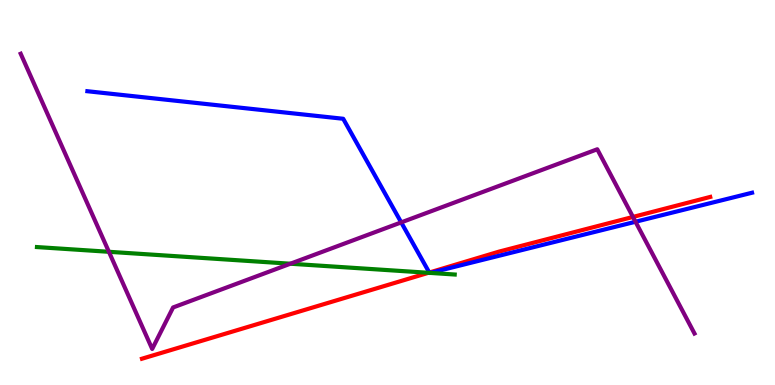[{'lines': ['blue', 'red'], 'intersections': [{'x': 5.54, 'y': 2.92}]}, {'lines': ['green', 'red'], 'intersections': [{'x': 5.53, 'y': 2.91}]}, {'lines': ['purple', 'red'], 'intersections': [{'x': 8.17, 'y': 4.37}]}, {'lines': ['blue', 'green'], 'intersections': [{'x': 5.54, 'y': 2.91}, {'x': 5.55, 'y': 2.91}]}, {'lines': ['blue', 'purple'], 'intersections': [{'x': 5.18, 'y': 4.22}, {'x': 8.2, 'y': 4.24}]}, {'lines': ['green', 'purple'], 'intersections': [{'x': 1.41, 'y': 3.46}, {'x': 3.75, 'y': 3.15}]}]